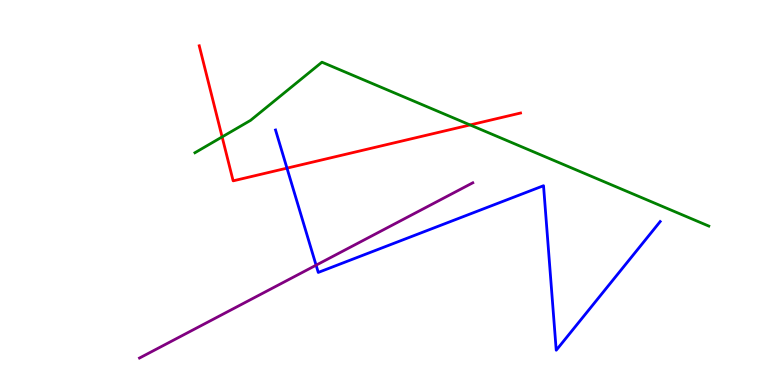[{'lines': ['blue', 'red'], 'intersections': [{'x': 3.7, 'y': 5.63}]}, {'lines': ['green', 'red'], 'intersections': [{'x': 2.87, 'y': 6.44}, {'x': 6.07, 'y': 6.75}]}, {'lines': ['purple', 'red'], 'intersections': []}, {'lines': ['blue', 'green'], 'intersections': []}, {'lines': ['blue', 'purple'], 'intersections': [{'x': 4.08, 'y': 3.11}]}, {'lines': ['green', 'purple'], 'intersections': []}]